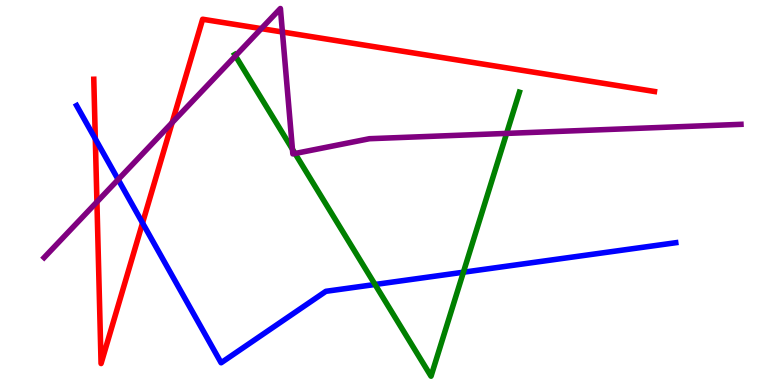[{'lines': ['blue', 'red'], 'intersections': [{'x': 1.23, 'y': 6.39}, {'x': 1.84, 'y': 4.21}]}, {'lines': ['green', 'red'], 'intersections': []}, {'lines': ['purple', 'red'], 'intersections': [{'x': 1.25, 'y': 4.76}, {'x': 2.22, 'y': 6.81}, {'x': 3.37, 'y': 9.26}, {'x': 3.64, 'y': 9.17}]}, {'lines': ['blue', 'green'], 'intersections': [{'x': 4.84, 'y': 2.61}, {'x': 5.98, 'y': 2.93}]}, {'lines': ['blue', 'purple'], 'intersections': [{'x': 1.52, 'y': 5.34}]}, {'lines': ['green', 'purple'], 'intersections': [{'x': 3.04, 'y': 8.55}, {'x': 3.77, 'y': 6.12}, {'x': 3.81, 'y': 6.01}, {'x': 6.54, 'y': 6.53}]}]